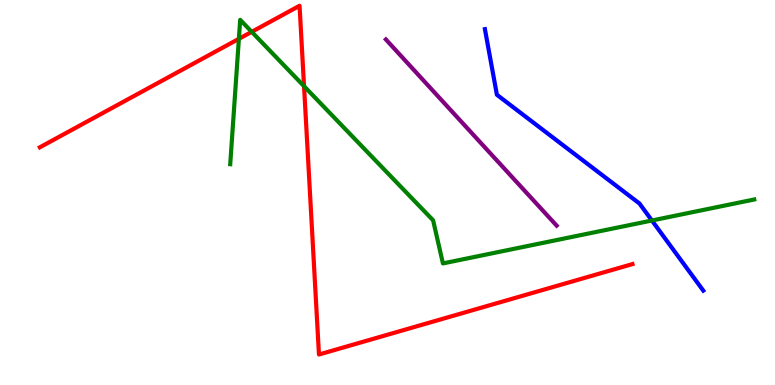[{'lines': ['blue', 'red'], 'intersections': []}, {'lines': ['green', 'red'], 'intersections': [{'x': 3.08, 'y': 8.99}, {'x': 3.25, 'y': 9.17}, {'x': 3.92, 'y': 7.76}]}, {'lines': ['purple', 'red'], 'intersections': []}, {'lines': ['blue', 'green'], 'intersections': [{'x': 8.41, 'y': 4.27}]}, {'lines': ['blue', 'purple'], 'intersections': []}, {'lines': ['green', 'purple'], 'intersections': []}]